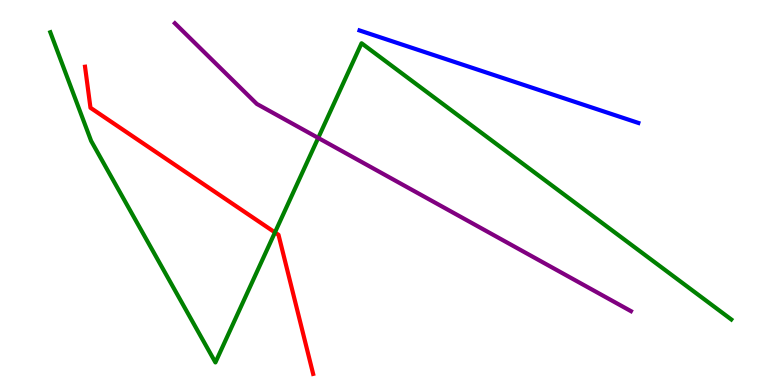[{'lines': ['blue', 'red'], 'intersections': []}, {'lines': ['green', 'red'], 'intersections': [{'x': 3.55, 'y': 3.96}]}, {'lines': ['purple', 'red'], 'intersections': []}, {'lines': ['blue', 'green'], 'intersections': []}, {'lines': ['blue', 'purple'], 'intersections': []}, {'lines': ['green', 'purple'], 'intersections': [{'x': 4.11, 'y': 6.42}]}]